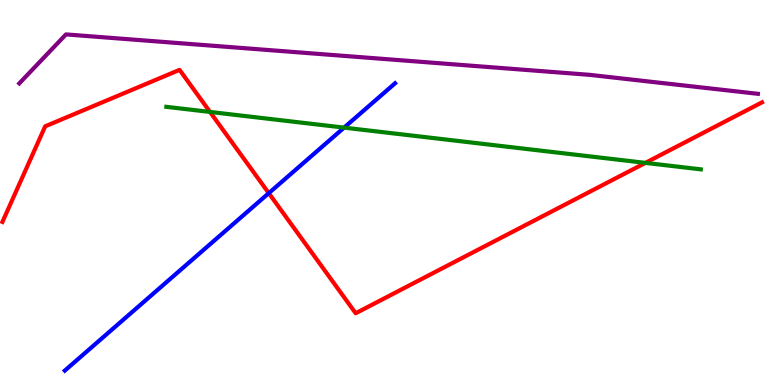[{'lines': ['blue', 'red'], 'intersections': [{'x': 3.47, 'y': 4.98}]}, {'lines': ['green', 'red'], 'intersections': [{'x': 2.71, 'y': 7.09}, {'x': 8.33, 'y': 5.77}]}, {'lines': ['purple', 'red'], 'intersections': []}, {'lines': ['blue', 'green'], 'intersections': [{'x': 4.44, 'y': 6.69}]}, {'lines': ['blue', 'purple'], 'intersections': []}, {'lines': ['green', 'purple'], 'intersections': []}]